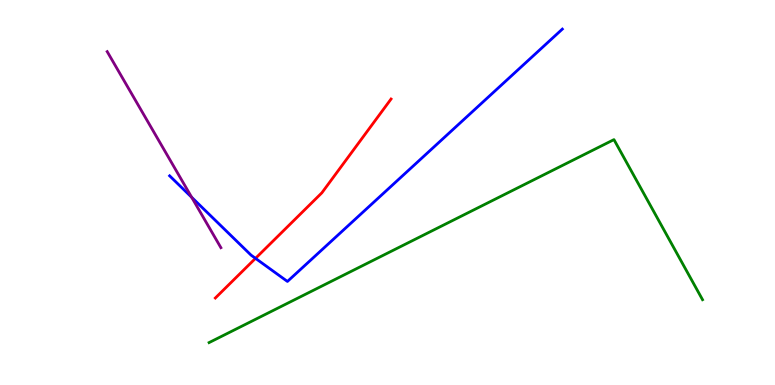[{'lines': ['blue', 'red'], 'intersections': [{'x': 3.3, 'y': 3.29}]}, {'lines': ['green', 'red'], 'intersections': []}, {'lines': ['purple', 'red'], 'intersections': []}, {'lines': ['blue', 'green'], 'intersections': []}, {'lines': ['blue', 'purple'], 'intersections': [{'x': 2.47, 'y': 4.88}]}, {'lines': ['green', 'purple'], 'intersections': []}]